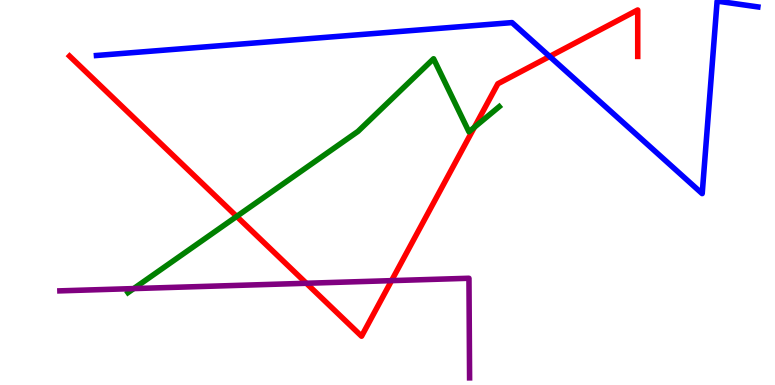[{'lines': ['blue', 'red'], 'intersections': [{'x': 7.09, 'y': 8.53}]}, {'lines': ['green', 'red'], 'intersections': [{'x': 3.05, 'y': 4.38}, {'x': 6.12, 'y': 6.69}]}, {'lines': ['purple', 'red'], 'intersections': [{'x': 3.95, 'y': 2.64}, {'x': 5.05, 'y': 2.71}]}, {'lines': ['blue', 'green'], 'intersections': []}, {'lines': ['blue', 'purple'], 'intersections': []}, {'lines': ['green', 'purple'], 'intersections': [{'x': 1.73, 'y': 2.5}]}]